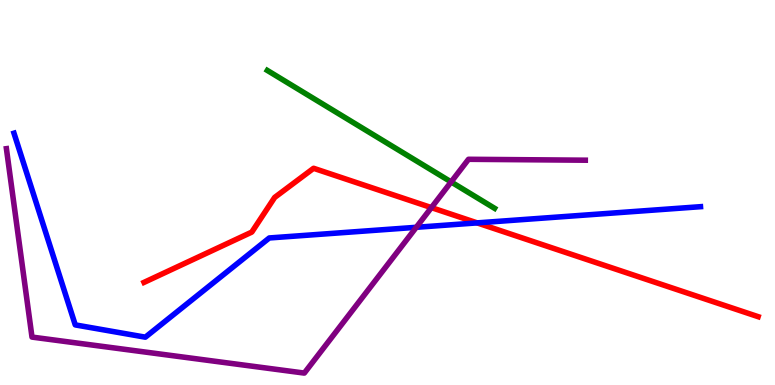[{'lines': ['blue', 'red'], 'intersections': [{'x': 6.16, 'y': 4.21}]}, {'lines': ['green', 'red'], 'intersections': []}, {'lines': ['purple', 'red'], 'intersections': [{'x': 5.57, 'y': 4.61}]}, {'lines': ['blue', 'green'], 'intersections': []}, {'lines': ['blue', 'purple'], 'intersections': [{'x': 5.37, 'y': 4.1}]}, {'lines': ['green', 'purple'], 'intersections': [{'x': 5.82, 'y': 5.27}]}]